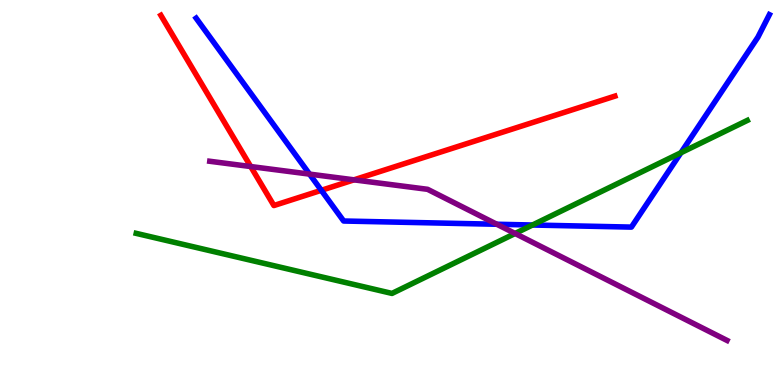[{'lines': ['blue', 'red'], 'intersections': [{'x': 4.15, 'y': 5.06}]}, {'lines': ['green', 'red'], 'intersections': []}, {'lines': ['purple', 'red'], 'intersections': [{'x': 3.24, 'y': 5.67}, {'x': 4.57, 'y': 5.33}]}, {'lines': ['blue', 'green'], 'intersections': [{'x': 6.87, 'y': 4.16}, {'x': 8.79, 'y': 6.03}]}, {'lines': ['blue', 'purple'], 'intersections': [{'x': 3.99, 'y': 5.48}, {'x': 6.41, 'y': 4.18}]}, {'lines': ['green', 'purple'], 'intersections': [{'x': 6.65, 'y': 3.94}]}]